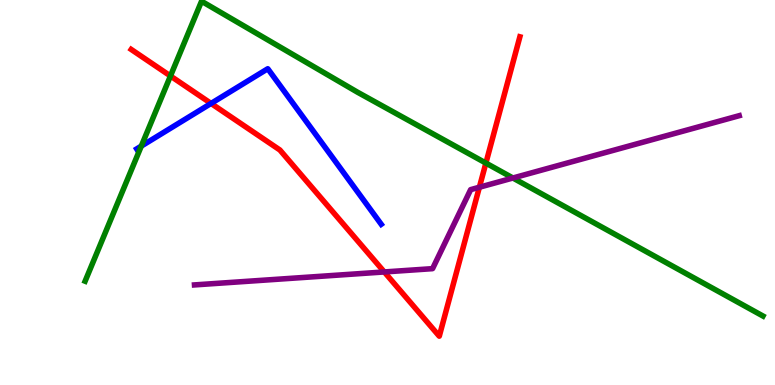[{'lines': ['blue', 'red'], 'intersections': [{'x': 2.72, 'y': 7.31}]}, {'lines': ['green', 'red'], 'intersections': [{'x': 2.2, 'y': 8.03}, {'x': 6.27, 'y': 5.76}]}, {'lines': ['purple', 'red'], 'intersections': [{'x': 4.96, 'y': 2.94}, {'x': 6.19, 'y': 5.14}]}, {'lines': ['blue', 'green'], 'intersections': [{'x': 1.82, 'y': 6.21}]}, {'lines': ['blue', 'purple'], 'intersections': []}, {'lines': ['green', 'purple'], 'intersections': [{'x': 6.62, 'y': 5.38}]}]